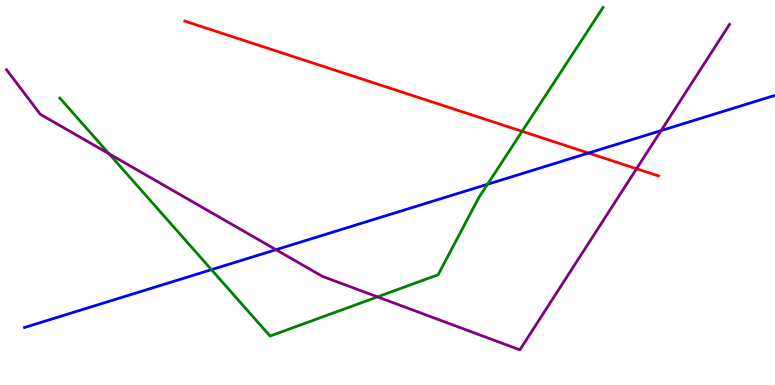[{'lines': ['blue', 'red'], 'intersections': [{'x': 7.59, 'y': 6.02}]}, {'lines': ['green', 'red'], 'intersections': [{'x': 6.74, 'y': 6.59}]}, {'lines': ['purple', 'red'], 'intersections': [{'x': 8.21, 'y': 5.62}]}, {'lines': ['blue', 'green'], 'intersections': [{'x': 2.73, 'y': 3.0}, {'x': 6.29, 'y': 5.21}]}, {'lines': ['blue', 'purple'], 'intersections': [{'x': 3.56, 'y': 3.51}, {'x': 8.53, 'y': 6.61}]}, {'lines': ['green', 'purple'], 'intersections': [{'x': 1.41, 'y': 6.01}, {'x': 4.87, 'y': 2.29}]}]